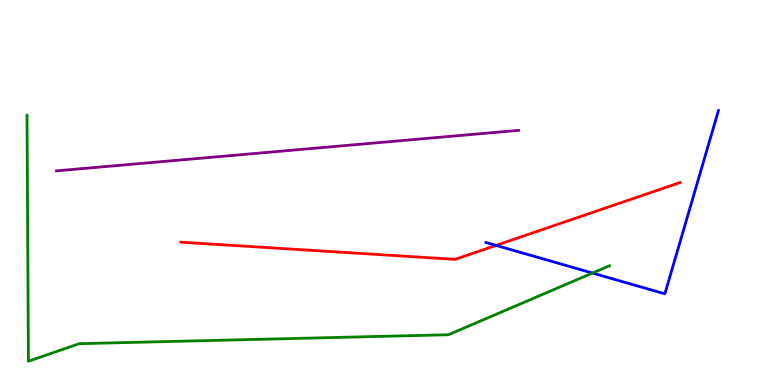[{'lines': ['blue', 'red'], 'intersections': [{'x': 6.4, 'y': 3.63}]}, {'lines': ['green', 'red'], 'intersections': []}, {'lines': ['purple', 'red'], 'intersections': []}, {'lines': ['blue', 'green'], 'intersections': [{'x': 7.64, 'y': 2.91}]}, {'lines': ['blue', 'purple'], 'intersections': []}, {'lines': ['green', 'purple'], 'intersections': []}]